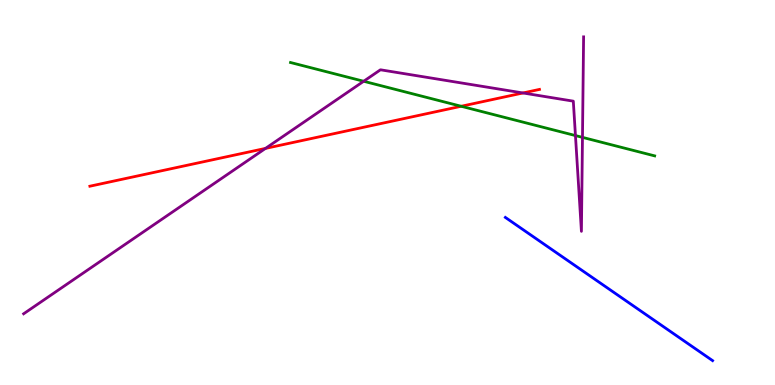[{'lines': ['blue', 'red'], 'intersections': []}, {'lines': ['green', 'red'], 'intersections': [{'x': 5.95, 'y': 7.24}]}, {'lines': ['purple', 'red'], 'intersections': [{'x': 3.43, 'y': 6.15}, {'x': 6.75, 'y': 7.59}]}, {'lines': ['blue', 'green'], 'intersections': []}, {'lines': ['blue', 'purple'], 'intersections': []}, {'lines': ['green', 'purple'], 'intersections': [{'x': 4.69, 'y': 7.89}, {'x': 7.43, 'y': 6.48}, {'x': 7.52, 'y': 6.43}]}]